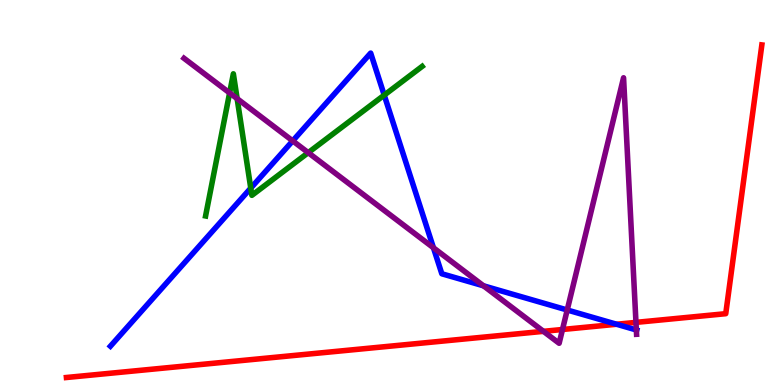[{'lines': ['blue', 'red'], 'intersections': [{'x': 7.96, 'y': 1.58}]}, {'lines': ['green', 'red'], 'intersections': []}, {'lines': ['purple', 'red'], 'intersections': [{'x': 7.01, 'y': 1.39}, {'x': 7.26, 'y': 1.44}, {'x': 8.21, 'y': 1.63}]}, {'lines': ['blue', 'green'], 'intersections': [{'x': 3.24, 'y': 5.11}, {'x': 4.96, 'y': 7.53}]}, {'lines': ['blue', 'purple'], 'intersections': [{'x': 3.78, 'y': 6.34}, {'x': 5.59, 'y': 3.56}, {'x': 6.24, 'y': 2.58}, {'x': 7.32, 'y': 1.95}, {'x': 8.21, 'y': 1.43}]}, {'lines': ['green', 'purple'], 'intersections': [{'x': 2.96, 'y': 7.59}, {'x': 3.06, 'y': 7.44}, {'x': 3.98, 'y': 6.03}]}]